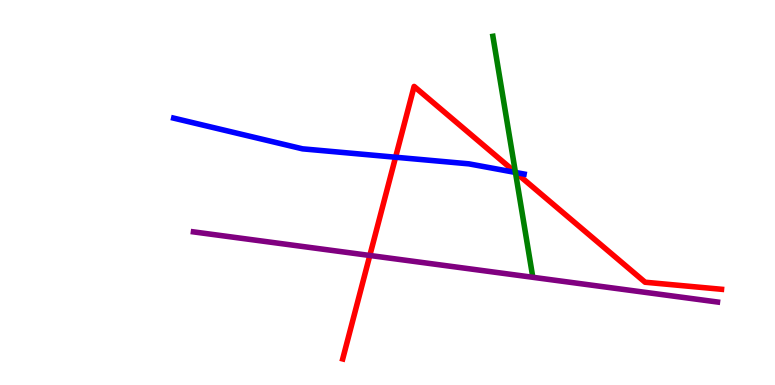[{'lines': ['blue', 'red'], 'intersections': [{'x': 5.1, 'y': 5.92}, {'x': 6.65, 'y': 5.52}]}, {'lines': ['green', 'red'], 'intersections': [{'x': 6.65, 'y': 5.52}]}, {'lines': ['purple', 'red'], 'intersections': [{'x': 4.77, 'y': 3.36}]}, {'lines': ['blue', 'green'], 'intersections': [{'x': 6.65, 'y': 5.52}]}, {'lines': ['blue', 'purple'], 'intersections': []}, {'lines': ['green', 'purple'], 'intersections': []}]